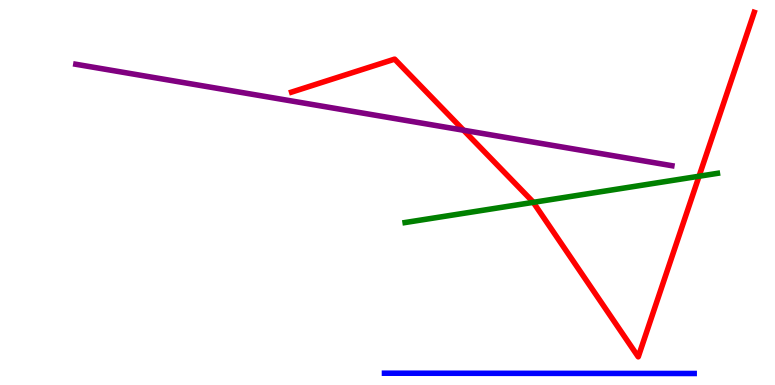[{'lines': ['blue', 'red'], 'intersections': []}, {'lines': ['green', 'red'], 'intersections': [{'x': 6.88, 'y': 4.74}, {'x': 9.02, 'y': 5.42}]}, {'lines': ['purple', 'red'], 'intersections': [{'x': 5.98, 'y': 6.62}]}, {'lines': ['blue', 'green'], 'intersections': []}, {'lines': ['blue', 'purple'], 'intersections': []}, {'lines': ['green', 'purple'], 'intersections': []}]